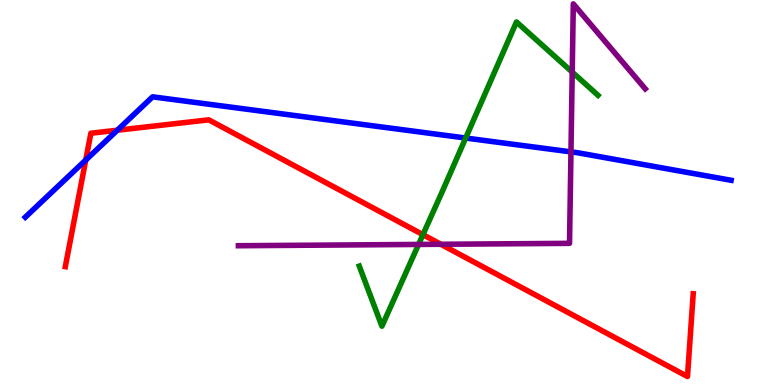[{'lines': ['blue', 'red'], 'intersections': [{'x': 1.11, 'y': 5.84}, {'x': 1.51, 'y': 6.62}]}, {'lines': ['green', 'red'], 'intersections': [{'x': 5.46, 'y': 3.9}]}, {'lines': ['purple', 'red'], 'intersections': [{'x': 5.69, 'y': 3.66}]}, {'lines': ['blue', 'green'], 'intersections': [{'x': 6.01, 'y': 6.41}]}, {'lines': ['blue', 'purple'], 'intersections': [{'x': 7.37, 'y': 6.05}]}, {'lines': ['green', 'purple'], 'intersections': [{'x': 5.4, 'y': 3.65}, {'x': 7.38, 'y': 8.13}]}]